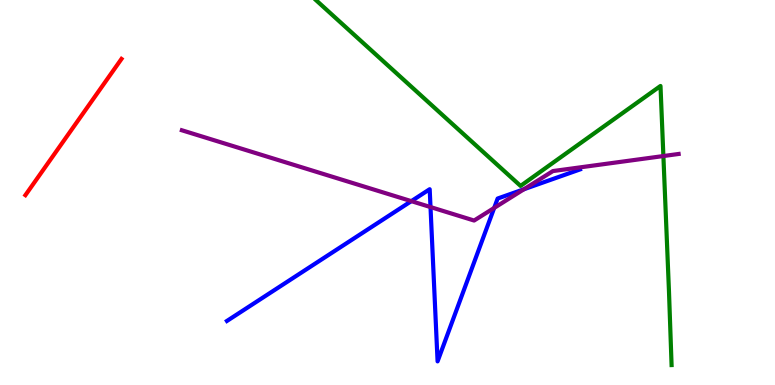[{'lines': ['blue', 'red'], 'intersections': []}, {'lines': ['green', 'red'], 'intersections': []}, {'lines': ['purple', 'red'], 'intersections': []}, {'lines': ['blue', 'green'], 'intersections': []}, {'lines': ['blue', 'purple'], 'intersections': [{'x': 5.31, 'y': 4.78}, {'x': 5.55, 'y': 4.62}, {'x': 6.38, 'y': 4.6}, {'x': 6.76, 'y': 5.08}]}, {'lines': ['green', 'purple'], 'intersections': [{'x': 8.56, 'y': 5.95}]}]